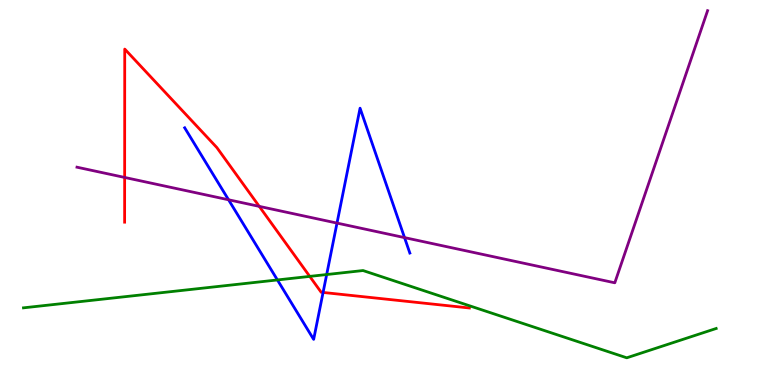[{'lines': ['blue', 'red'], 'intersections': [{'x': 4.17, 'y': 2.4}]}, {'lines': ['green', 'red'], 'intersections': [{'x': 4.0, 'y': 2.82}]}, {'lines': ['purple', 'red'], 'intersections': [{'x': 1.61, 'y': 5.39}, {'x': 3.35, 'y': 4.64}]}, {'lines': ['blue', 'green'], 'intersections': [{'x': 3.58, 'y': 2.73}, {'x': 4.22, 'y': 2.87}]}, {'lines': ['blue', 'purple'], 'intersections': [{'x': 2.95, 'y': 4.81}, {'x': 4.35, 'y': 4.21}, {'x': 5.22, 'y': 3.83}]}, {'lines': ['green', 'purple'], 'intersections': []}]